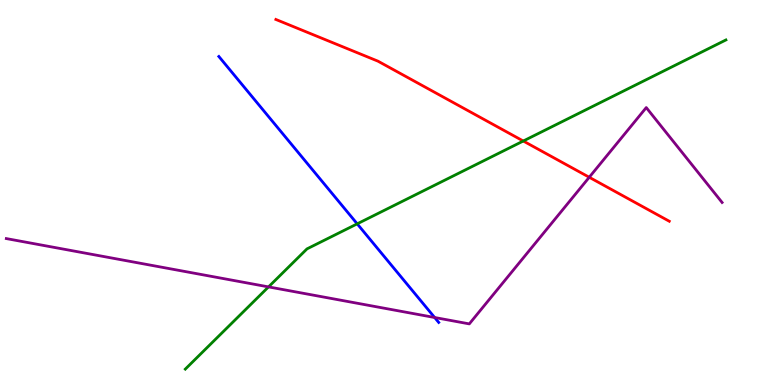[{'lines': ['blue', 'red'], 'intersections': []}, {'lines': ['green', 'red'], 'intersections': [{'x': 6.75, 'y': 6.34}]}, {'lines': ['purple', 'red'], 'intersections': [{'x': 7.6, 'y': 5.4}]}, {'lines': ['blue', 'green'], 'intersections': [{'x': 4.61, 'y': 4.19}]}, {'lines': ['blue', 'purple'], 'intersections': [{'x': 5.61, 'y': 1.75}]}, {'lines': ['green', 'purple'], 'intersections': [{'x': 3.46, 'y': 2.55}]}]